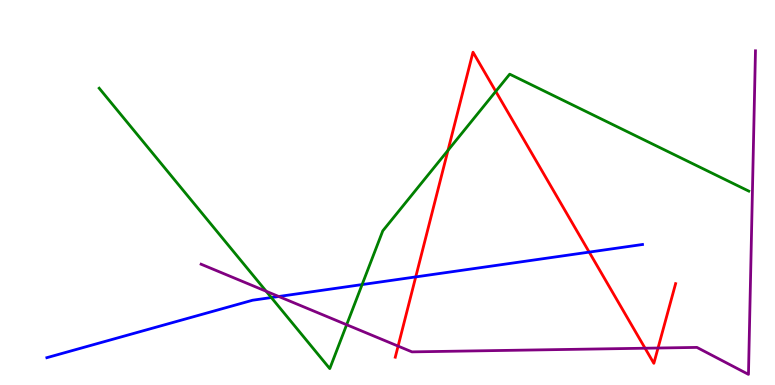[{'lines': ['blue', 'red'], 'intersections': [{'x': 5.36, 'y': 2.81}, {'x': 7.6, 'y': 3.45}]}, {'lines': ['green', 'red'], 'intersections': [{'x': 5.78, 'y': 6.09}, {'x': 6.4, 'y': 7.63}]}, {'lines': ['purple', 'red'], 'intersections': [{'x': 5.14, 'y': 1.01}, {'x': 8.32, 'y': 0.955}, {'x': 8.49, 'y': 0.961}]}, {'lines': ['blue', 'green'], 'intersections': [{'x': 3.5, 'y': 2.27}, {'x': 4.67, 'y': 2.61}]}, {'lines': ['blue', 'purple'], 'intersections': [{'x': 3.6, 'y': 2.3}]}, {'lines': ['green', 'purple'], 'intersections': [{'x': 3.43, 'y': 2.43}, {'x': 4.47, 'y': 1.57}]}]